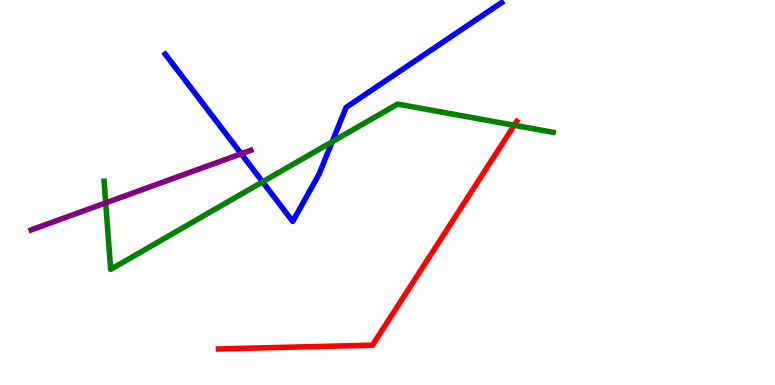[{'lines': ['blue', 'red'], 'intersections': []}, {'lines': ['green', 'red'], 'intersections': [{'x': 6.64, 'y': 6.75}]}, {'lines': ['purple', 'red'], 'intersections': []}, {'lines': ['blue', 'green'], 'intersections': [{'x': 3.39, 'y': 5.28}, {'x': 4.29, 'y': 6.32}]}, {'lines': ['blue', 'purple'], 'intersections': [{'x': 3.11, 'y': 6.01}]}, {'lines': ['green', 'purple'], 'intersections': [{'x': 1.36, 'y': 4.73}]}]